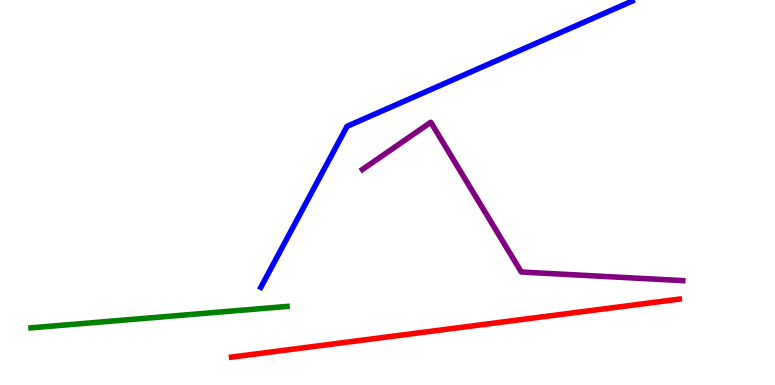[{'lines': ['blue', 'red'], 'intersections': []}, {'lines': ['green', 'red'], 'intersections': []}, {'lines': ['purple', 'red'], 'intersections': []}, {'lines': ['blue', 'green'], 'intersections': []}, {'lines': ['blue', 'purple'], 'intersections': []}, {'lines': ['green', 'purple'], 'intersections': []}]